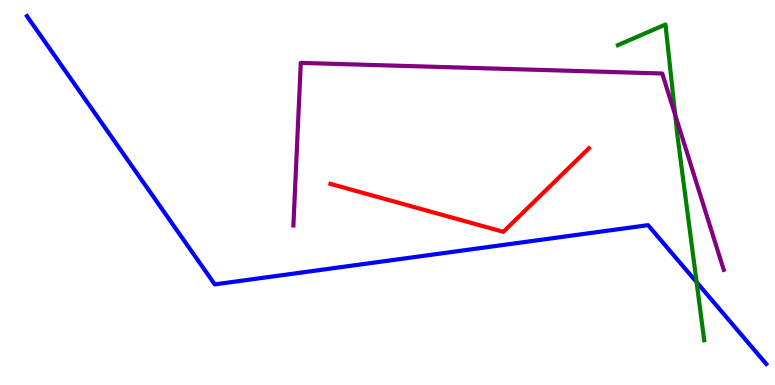[{'lines': ['blue', 'red'], 'intersections': []}, {'lines': ['green', 'red'], 'intersections': []}, {'lines': ['purple', 'red'], 'intersections': []}, {'lines': ['blue', 'green'], 'intersections': [{'x': 8.99, 'y': 2.67}]}, {'lines': ['blue', 'purple'], 'intersections': []}, {'lines': ['green', 'purple'], 'intersections': [{'x': 8.71, 'y': 7.02}]}]